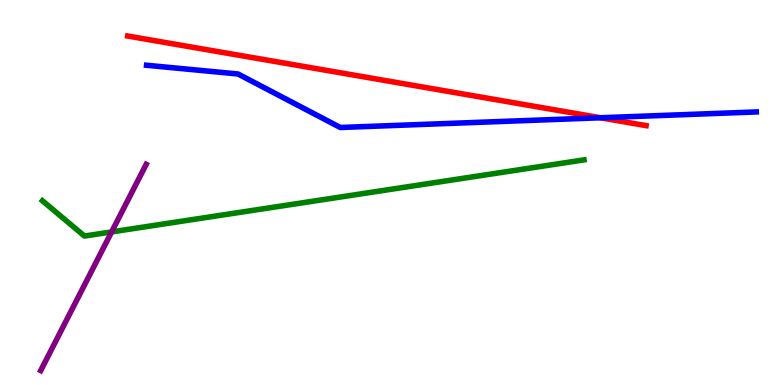[{'lines': ['blue', 'red'], 'intersections': [{'x': 7.75, 'y': 6.94}]}, {'lines': ['green', 'red'], 'intersections': []}, {'lines': ['purple', 'red'], 'intersections': []}, {'lines': ['blue', 'green'], 'intersections': []}, {'lines': ['blue', 'purple'], 'intersections': []}, {'lines': ['green', 'purple'], 'intersections': [{'x': 1.44, 'y': 3.98}]}]